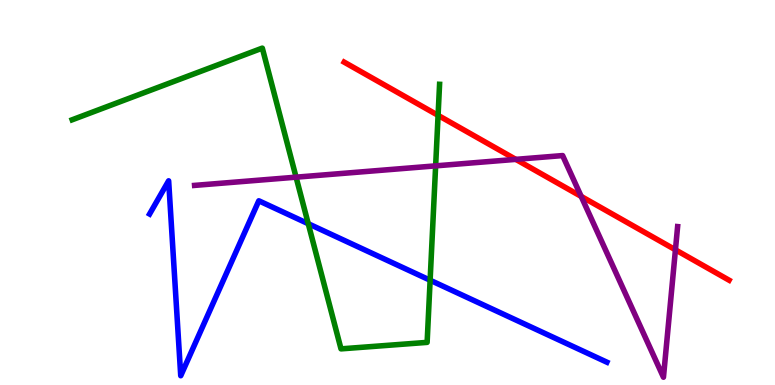[{'lines': ['blue', 'red'], 'intersections': []}, {'lines': ['green', 'red'], 'intersections': [{'x': 5.65, 'y': 7.0}]}, {'lines': ['purple', 'red'], 'intersections': [{'x': 6.66, 'y': 5.86}, {'x': 7.5, 'y': 4.9}, {'x': 8.72, 'y': 3.51}]}, {'lines': ['blue', 'green'], 'intersections': [{'x': 3.98, 'y': 4.19}, {'x': 5.55, 'y': 2.72}]}, {'lines': ['blue', 'purple'], 'intersections': []}, {'lines': ['green', 'purple'], 'intersections': [{'x': 3.82, 'y': 5.4}, {'x': 5.62, 'y': 5.69}]}]